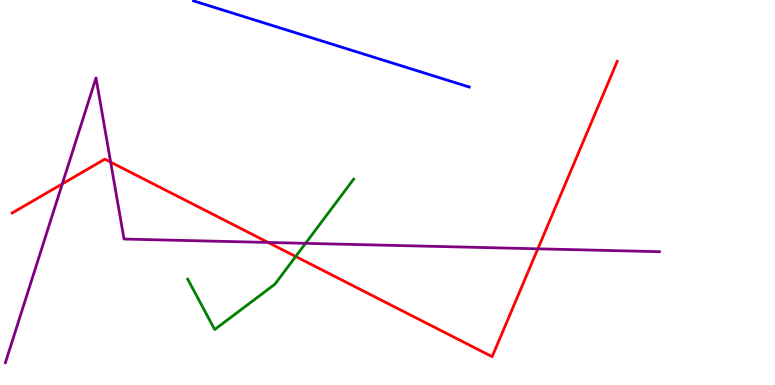[{'lines': ['blue', 'red'], 'intersections': []}, {'lines': ['green', 'red'], 'intersections': [{'x': 3.82, 'y': 3.34}]}, {'lines': ['purple', 'red'], 'intersections': [{'x': 0.804, 'y': 5.22}, {'x': 1.43, 'y': 5.79}, {'x': 3.46, 'y': 3.7}, {'x': 6.94, 'y': 3.54}]}, {'lines': ['blue', 'green'], 'intersections': []}, {'lines': ['blue', 'purple'], 'intersections': []}, {'lines': ['green', 'purple'], 'intersections': [{'x': 3.94, 'y': 3.68}]}]